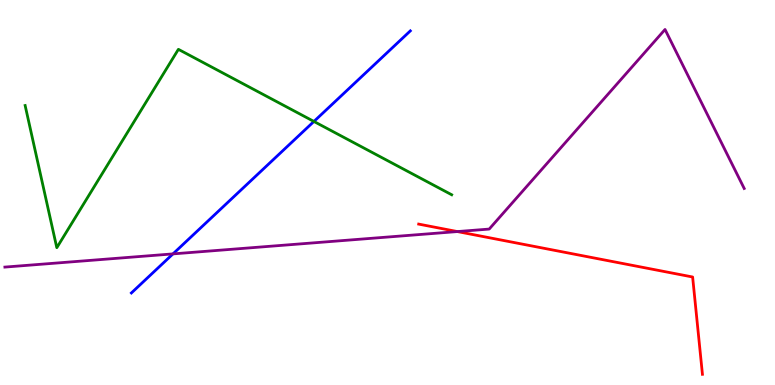[{'lines': ['blue', 'red'], 'intersections': []}, {'lines': ['green', 'red'], 'intersections': []}, {'lines': ['purple', 'red'], 'intersections': [{'x': 5.9, 'y': 3.99}]}, {'lines': ['blue', 'green'], 'intersections': [{'x': 4.05, 'y': 6.85}]}, {'lines': ['blue', 'purple'], 'intersections': [{'x': 2.23, 'y': 3.41}]}, {'lines': ['green', 'purple'], 'intersections': []}]